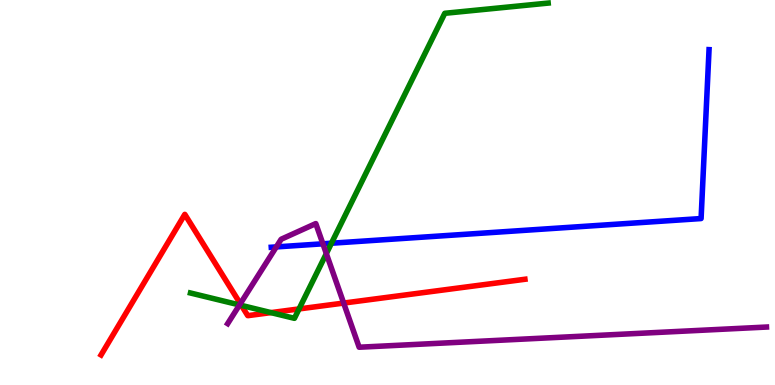[{'lines': ['blue', 'red'], 'intersections': []}, {'lines': ['green', 'red'], 'intersections': [{'x': 3.11, 'y': 2.07}, {'x': 3.5, 'y': 1.88}, {'x': 3.86, 'y': 1.98}]}, {'lines': ['purple', 'red'], 'intersections': [{'x': 3.1, 'y': 2.11}, {'x': 4.43, 'y': 2.13}]}, {'lines': ['blue', 'green'], 'intersections': [{'x': 4.28, 'y': 3.68}]}, {'lines': ['blue', 'purple'], 'intersections': [{'x': 3.57, 'y': 3.59}, {'x': 4.17, 'y': 3.67}]}, {'lines': ['green', 'purple'], 'intersections': [{'x': 3.09, 'y': 2.08}, {'x': 4.21, 'y': 3.41}]}]